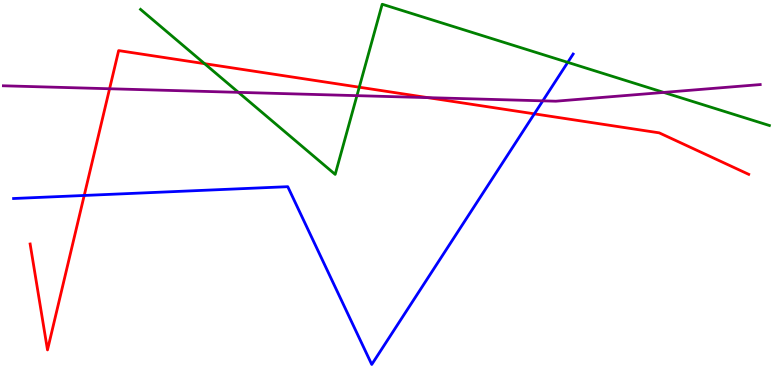[{'lines': ['blue', 'red'], 'intersections': [{'x': 1.09, 'y': 4.92}, {'x': 6.89, 'y': 7.04}]}, {'lines': ['green', 'red'], 'intersections': [{'x': 2.64, 'y': 8.35}, {'x': 4.64, 'y': 7.73}]}, {'lines': ['purple', 'red'], 'intersections': [{'x': 1.41, 'y': 7.69}, {'x': 5.52, 'y': 7.46}]}, {'lines': ['blue', 'green'], 'intersections': [{'x': 7.33, 'y': 8.38}]}, {'lines': ['blue', 'purple'], 'intersections': [{'x': 7.0, 'y': 7.38}]}, {'lines': ['green', 'purple'], 'intersections': [{'x': 3.08, 'y': 7.6}, {'x': 4.61, 'y': 7.52}, {'x': 8.56, 'y': 7.6}]}]